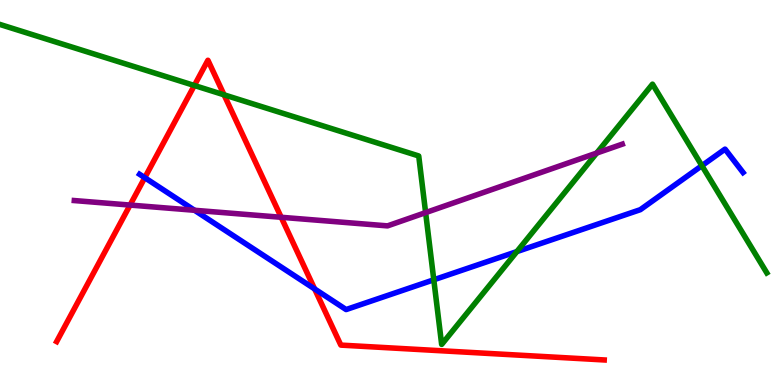[{'lines': ['blue', 'red'], 'intersections': [{'x': 1.87, 'y': 5.38}, {'x': 4.06, 'y': 2.5}]}, {'lines': ['green', 'red'], 'intersections': [{'x': 2.51, 'y': 7.78}, {'x': 2.89, 'y': 7.54}]}, {'lines': ['purple', 'red'], 'intersections': [{'x': 1.68, 'y': 4.67}, {'x': 3.63, 'y': 4.36}]}, {'lines': ['blue', 'green'], 'intersections': [{'x': 5.6, 'y': 2.73}, {'x': 6.67, 'y': 3.47}, {'x': 9.06, 'y': 5.7}]}, {'lines': ['blue', 'purple'], 'intersections': [{'x': 2.51, 'y': 4.54}]}, {'lines': ['green', 'purple'], 'intersections': [{'x': 5.49, 'y': 4.48}, {'x': 7.7, 'y': 6.02}]}]